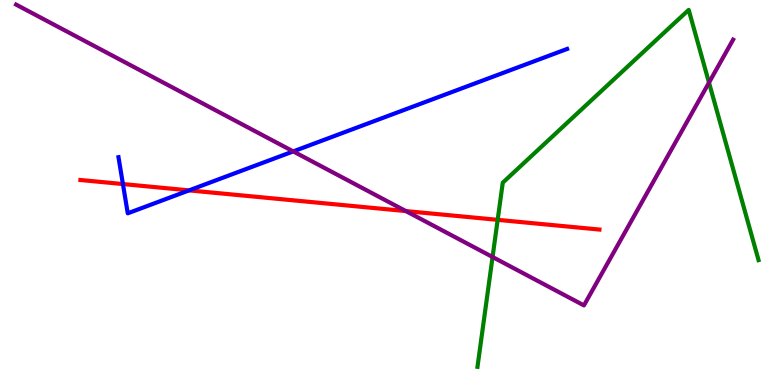[{'lines': ['blue', 'red'], 'intersections': [{'x': 1.59, 'y': 5.22}, {'x': 2.44, 'y': 5.06}]}, {'lines': ['green', 'red'], 'intersections': [{'x': 6.42, 'y': 4.29}]}, {'lines': ['purple', 'red'], 'intersections': [{'x': 5.24, 'y': 4.52}]}, {'lines': ['blue', 'green'], 'intersections': []}, {'lines': ['blue', 'purple'], 'intersections': [{'x': 3.78, 'y': 6.07}]}, {'lines': ['green', 'purple'], 'intersections': [{'x': 6.36, 'y': 3.32}, {'x': 9.15, 'y': 7.85}]}]